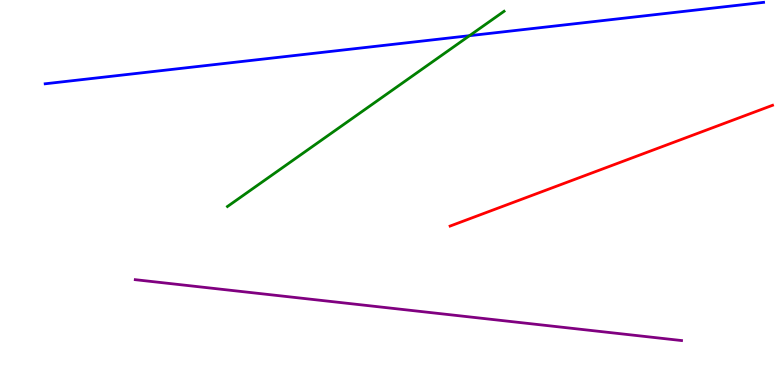[{'lines': ['blue', 'red'], 'intersections': []}, {'lines': ['green', 'red'], 'intersections': []}, {'lines': ['purple', 'red'], 'intersections': []}, {'lines': ['blue', 'green'], 'intersections': [{'x': 6.06, 'y': 9.07}]}, {'lines': ['blue', 'purple'], 'intersections': []}, {'lines': ['green', 'purple'], 'intersections': []}]